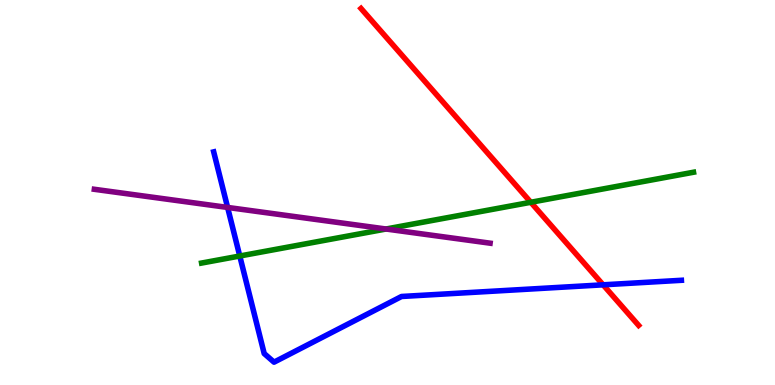[{'lines': ['blue', 'red'], 'intersections': [{'x': 7.78, 'y': 2.6}]}, {'lines': ['green', 'red'], 'intersections': [{'x': 6.85, 'y': 4.75}]}, {'lines': ['purple', 'red'], 'intersections': []}, {'lines': ['blue', 'green'], 'intersections': [{'x': 3.09, 'y': 3.35}]}, {'lines': ['blue', 'purple'], 'intersections': [{'x': 2.94, 'y': 4.61}]}, {'lines': ['green', 'purple'], 'intersections': [{'x': 4.98, 'y': 4.05}]}]